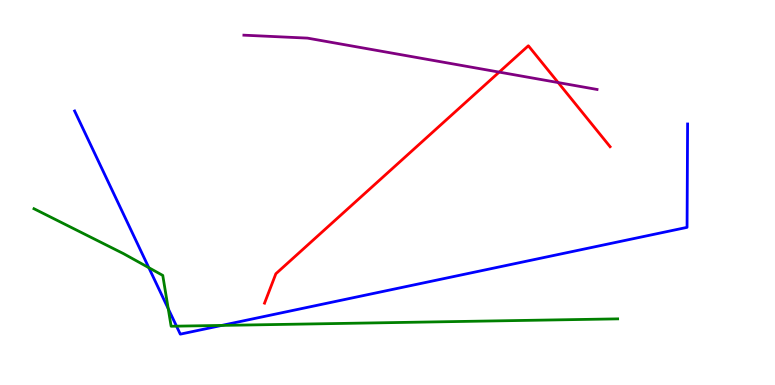[{'lines': ['blue', 'red'], 'intersections': []}, {'lines': ['green', 'red'], 'intersections': []}, {'lines': ['purple', 'red'], 'intersections': [{'x': 6.44, 'y': 8.13}, {'x': 7.2, 'y': 7.86}]}, {'lines': ['blue', 'green'], 'intersections': [{'x': 1.92, 'y': 3.05}, {'x': 2.17, 'y': 1.98}, {'x': 2.28, 'y': 1.53}, {'x': 2.86, 'y': 1.55}]}, {'lines': ['blue', 'purple'], 'intersections': []}, {'lines': ['green', 'purple'], 'intersections': []}]